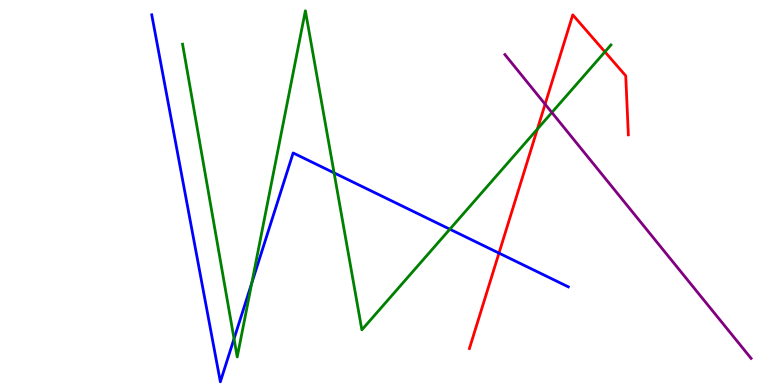[{'lines': ['blue', 'red'], 'intersections': [{'x': 6.44, 'y': 3.43}]}, {'lines': ['green', 'red'], 'intersections': [{'x': 6.93, 'y': 6.65}, {'x': 7.81, 'y': 8.65}]}, {'lines': ['purple', 'red'], 'intersections': [{'x': 7.03, 'y': 7.29}]}, {'lines': ['blue', 'green'], 'intersections': [{'x': 3.02, 'y': 1.2}, {'x': 3.25, 'y': 2.65}, {'x': 4.31, 'y': 5.51}, {'x': 5.8, 'y': 4.05}]}, {'lines': ['blue', 'purple'], 'intersections': []}, {'lines': ['green', 'purple'], 'intersections': [{'x': 7.12, 'y': 7.08}]}]